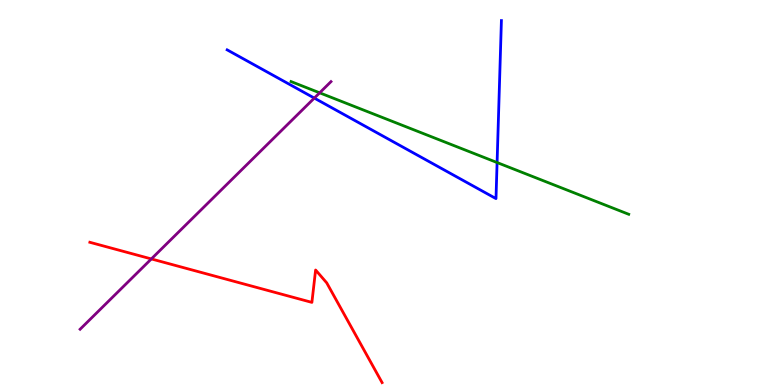[{'lines': ['blue', 'red'], 'intersections': []}, {'lines': ['green', 'red'], 'intersections': []}, {'lines': ['purple', 'red'], 'intersections': [{'x': 1.95, 'y': 3.27}]}, {'lines': ['blue', 'green'], 'intersections': [{'x': 6.41, 'y': 5.78}]}, {'lines': ['blue', 'purple'], 'intersections': [{'x': 4.06, 'y': 7.45}]}, {'lines': ['green', 'purple'], 'intersections': [{'x': 4.12, 'y': 7.59}]}]